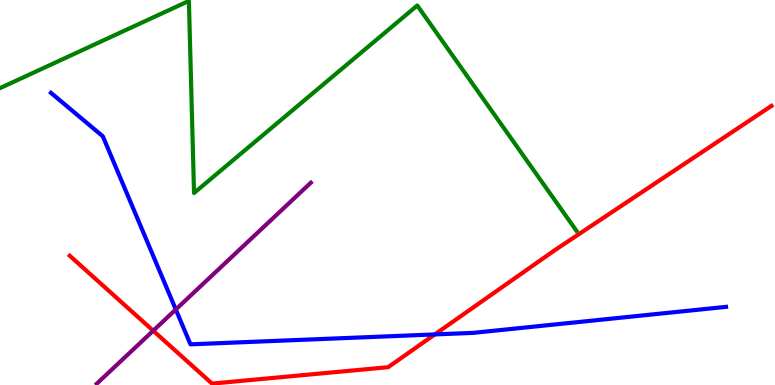[{'lines': ['blue', 'red'], 'intersections': [{'x': 5.61, 'y': 1.31}]}, {'lines': ['green', 'red'], 'intersections': []}, {'lines': ['purple', 'red'], 'intersections': [{'x': 1.98, 'y': 1.41}]}, {'lines': ['blue', 'green'], 'intersections': []}, {'lines': ['blue', 'purple'], 'intersections': [{'x': 2.27, 'y': 1.96}]}, {'lines': ['green', 'purple'], 'intersections': []}]